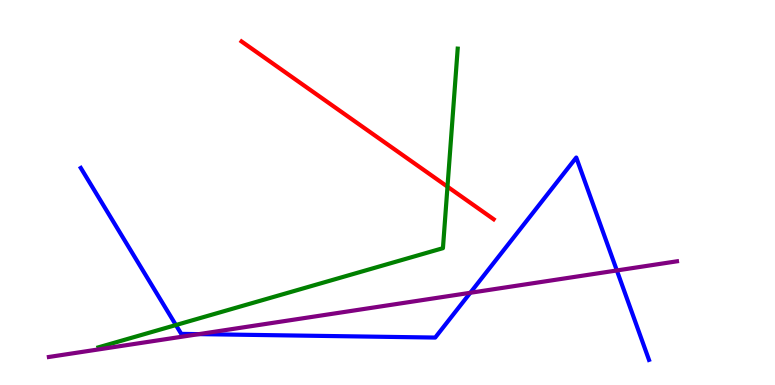[{'lines': ['blue', 'red'], 'intersections': []}, {'lines': ['green', 'red'], 'intersections': [{'x': 5.77, 'y': 5.15}]}, {'lines': ['purple', 'red'], 'intersections': []}, {'lines': ['blue', 'green'], 'intersections': [{'x': 2.27, 'y': 1.56}]}, {'lines': ['blue', 'purple'], 'intersections': [{'x': 2.57, 'y': 1.32}, {'x': 6.07, 'y': 2.4}, {'x': 7.96, 'y': 2.98}]}, {'lines': ['green', 'purple'], 'intersections': []}]